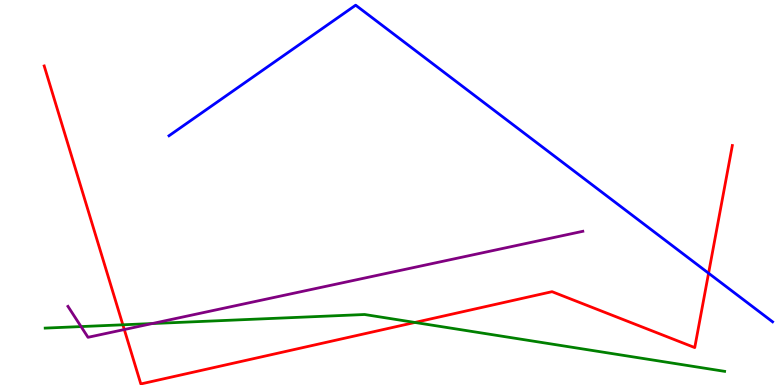[{'lines': ['blue', 'red'], 'intersections': [{'x': 9.14, 'y': 2.9}]}, {'lines': ['green', 'red'], 'intersections': [{'x': 1.59, 'y': 1.56}, {'x': 5.35, 'y': 1.62}]}, {'lines': ['purple', 'red'], 'intersections': [{'x': 1.6, 'y': 1.44}]}, {'lines': ['blue', 'green'], 'intersections': []}, {'lines': ['blue', 'purple'], 'intersections': []}, {'lines': ['green', 'purple'], 'intersections': [{'x': 1.05, 'y': 1.52}, {'x': 1.96, 'y': 1.6}]}]